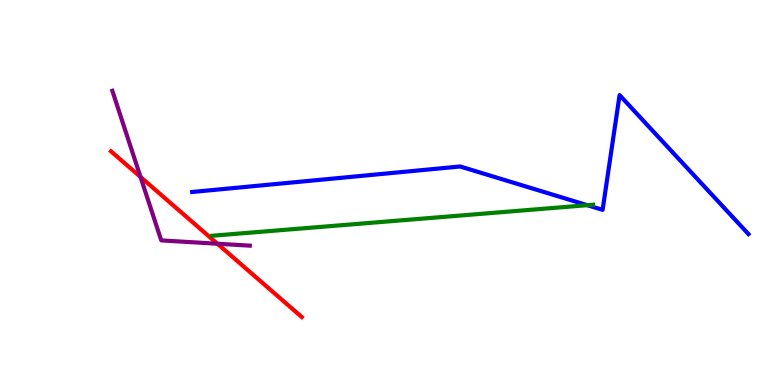[{'lines': ['blue', 'red'], 'intersections': []}, {'lines': ['green', 'red'], 'intersections': []}, {'lines': ['purple', 'red'], 'intersections': [{'x': 1.81, 'y': 5.4}, {'x': 2.81, 'y': 3.67}]}, {'lines': ['blue', 'green'], 'intersections': [{'x': 7.58, 'y': 4.67}]}, {'lines': ['blue', 'purple'], 'intersections': []}, {'lines': ['green', 'purple'], 'intersections': []}]